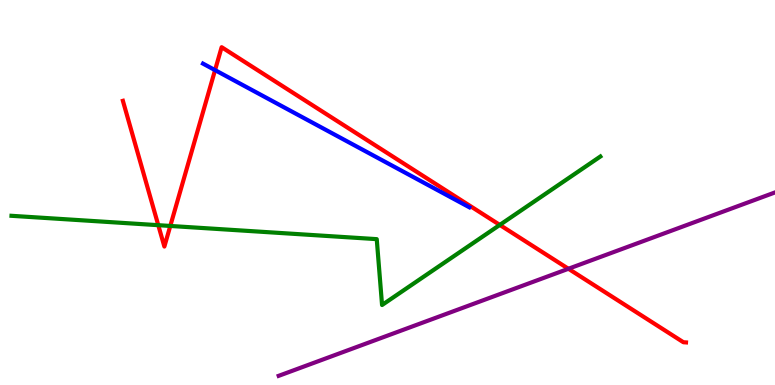[{'lines': ['blue', 'red'], 'intersections': [{'x': 2.77, 'y': 8.18}]}, {'lines': ['green', 'red'], 'intersections': [{'x': 2.04, 'y': 4.15}, {'x': 2.2, 'y': 4.13}, {'x': 6.45, 'y': 4.16}]}, {'lines': ['purple', 'red'], 'intersections': [{'x': 7.33, 'y': 3.02}]}, {'lines': ['blue', 'green'], 'intersections': []}, {'lines': ['blue', 'purple'], 'intersections': []}, {'lines': ['green', 'purple'], 'intersections': []}]